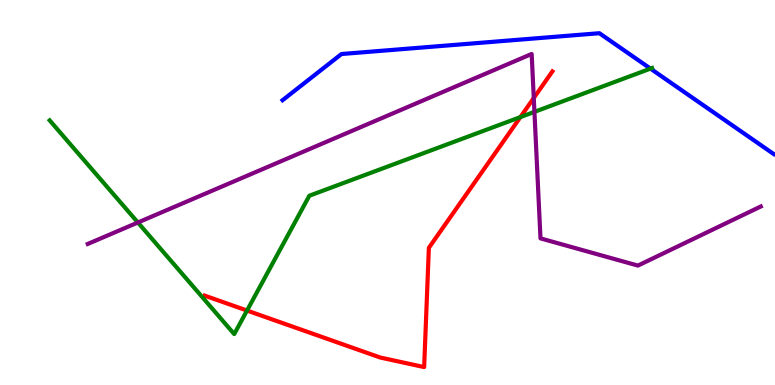[{'lines': ['blue', 'red'], 'intersections': []}, {'lines': ['green', 'red'], 'intersections': [{'x': 3.19, 'y': 1.93}, {'x': 6.71, 'y': 6.96}]}, {'lines': ['purple', 'red'], 'intersections': [{'x': 6.89, 'y': 7.45}]}, {'lines': ['blue', 'green'], 'intersections': [{'x': 8.39, 'y': 8.22}]}, {'lines': ['blue', 'purple'], 'intersections': []}, {'lines': ['green', 'purple'], 'intersections': [{'x': 1.78, 'y': 4.22}, {'x': 6.9, 'y': 7.09}]}]